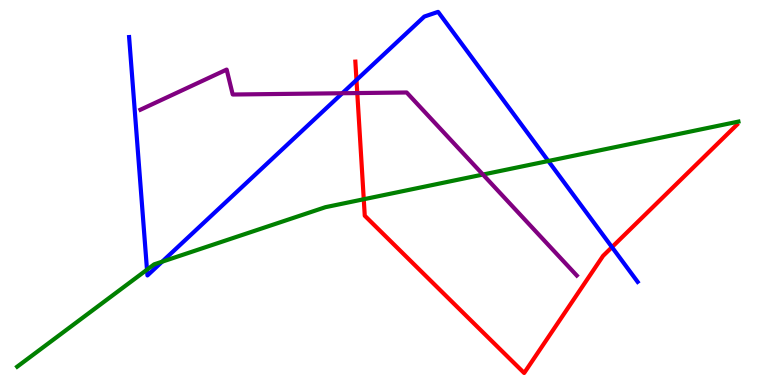[{'lines': ['blue', 'red'], 'intersections': [{'x': 4.6, 'y': 7.92}, {'x': 7.9, 'y': 3.58}]}, {'lines': ['green', 'red'], 'intersections': [{'x': 4.69, 'y': 4.82}]}, {'lines': ['purple', 'red'], 'intersections': [{'x': 4.61, 'y': 7.58}]}, {'lines': ['blue', 'green'], 'intersections': [{'x': 1.9, 'y': 2.99}, {'x': 2.09, 'y': 3.2}, {'x': 7.08, 'y': 5.82}]}, {'lines': ['blue', 'purple'], 'intersections': [{'x': 4.42, 'y': 7.58}]}, {'lines': ['green', 'purple'], 'intersections': [{'x': 6.23, 'y': 5.47}]}]